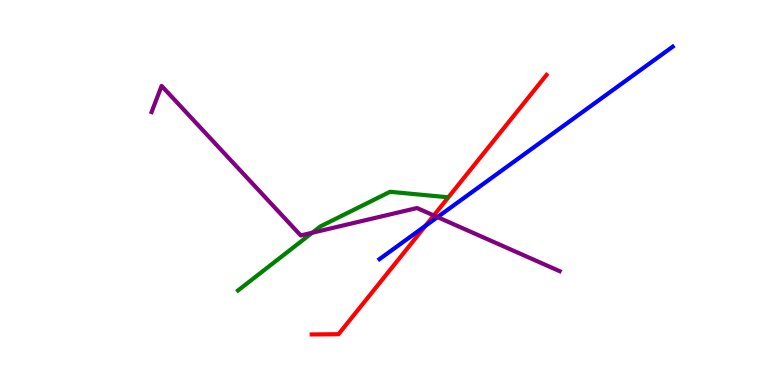[{'lines': ['blue', 'red'], 'intersections': [{'x': 5.49, 'y': 4.13}]}, {'lines': ['green', 'red'], 'intersections': []}, {'lines': ['purple', 'red'], 'intersections': [{'x': 5.6, 'y': 4.4}]}, {'lines': ['blue', 'green'], 'intersections': []}, {'lines': ['blue', 'purple'], 'intersections': [{'x': 5.65, 'y': 4.36}]}, {'lines': ['green', 'purple'], 'intersections': [{'x': 4.03, 'y': 3.95}]}]